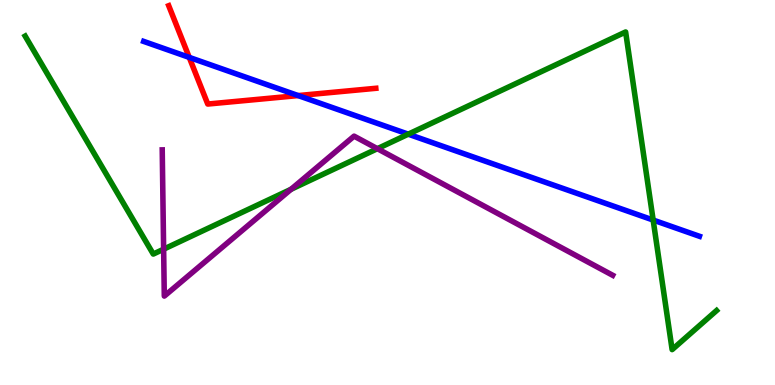[{'lines': ['blue', 'red'], 'intersections': [{'x': 2.44, 'y': 8.51}, {'x': 3.85, 'y': 7.52}]}, {'lines': ['green', 'red'], 'intersections': []}, {'lines': ['purple', 'red'], 'intersections': []}, {'lines': ['blue', 'green'], 'intersections': [{'x': 5.27, 'y': 6.51}, {'x': 8.43, 'y': 4.28}]}, {'lines': ['blue', 'purple'], 'intersections': []}, {'lines': ['green', 'purple'], 'intersections': [{'x': 2.11, 'y': 3.53}, {'x': 3.76, 'y': 5.08}, {'x': 4.87, 'y': 6.14}]}]